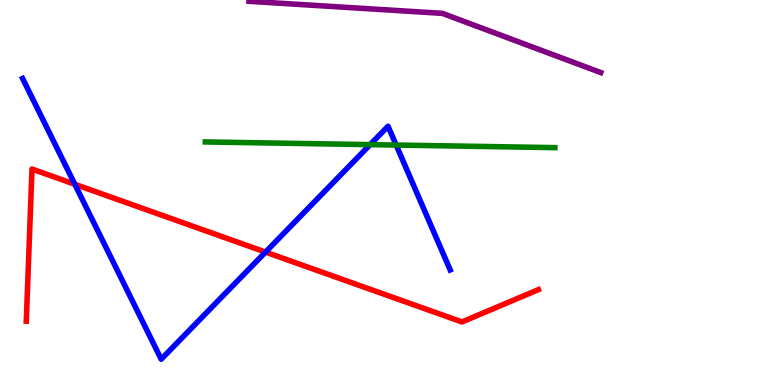[{'lines': ['blue', 'red'], 'intersections': [{'x': 0.966, 'y': 5.21}, {'x': 3.43, 'y': 3.45}]}, {'lines': ['green', 'red'], 'intersections': []}, {'lines': ['purple', 'red'], 'intersections': []}, {'lines': ['blue', 'green'], 'intersections': [{'x': 4.78, 'y': 6.24}, {'x': 5.11, 'y': 6.23}]}, {'lines': ['blue', 'purple'], 'intersections': []}, {'lines': ['green', 'purple'], 'intersections': []}]